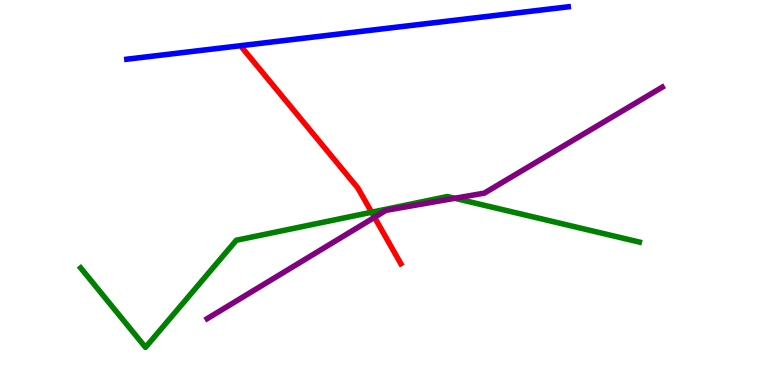[{'lines': ['blue', 'red'], 'intersections': []}, {'lines': ['green', 'red'], 'intersections': [{'x': 4.79, 'y': 4.49}]}, {'lines': ['purple', 'red'], 'intersections': [{'x': 4.83, 'y': 4.36}]}, {'lines': ['blue', 'green'], 'intersections': []}, {'lines': ['blue', 'purple'], 'intersections': []}, {'lines': ['green', 'purple'], 'intersections': [{'x': 5.87, 'y': 4.85}]}]